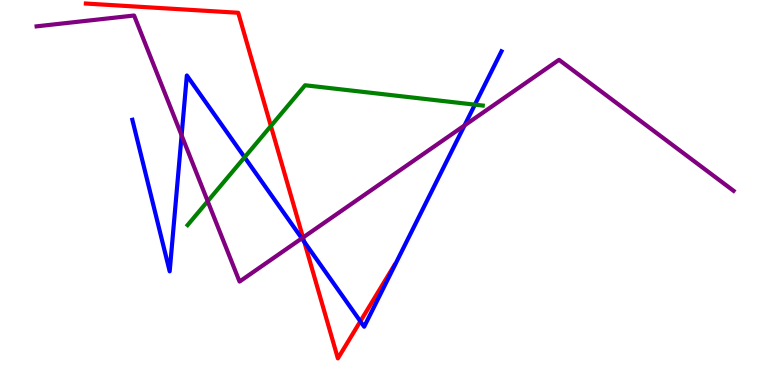[{'lines': ['blue', 'red'], 'intersections': [{'x': 3.93, 'y': 3.72}, {'x': 4.65, 'y': 1.65}]}, {'lines': ['green', 'red'], 'intersections': [{'x': 3.5, 'y': 6.73}]}, {'lines': ['purple', 'red'], 'intersections': [{'x': 3.91, 'y': 3.83}]}, {'lines': ['blue', 'green'], 'intersections': [{'x': 3.16, 'y': 5.91}, {'x': 6.13, 'y': 7.28}]}, {'lines': ['blue', 'purple'], 'intersections': [{'x': 2.34, 'y': 6.48}, {'x': 3.89, 'y': 3.81}, {'x': 5.99, 'y': 6.74}]}, {'lines': ['green', 'purple'], 'intersections': [{'x': 2.68, 'y': 4.77}]}]